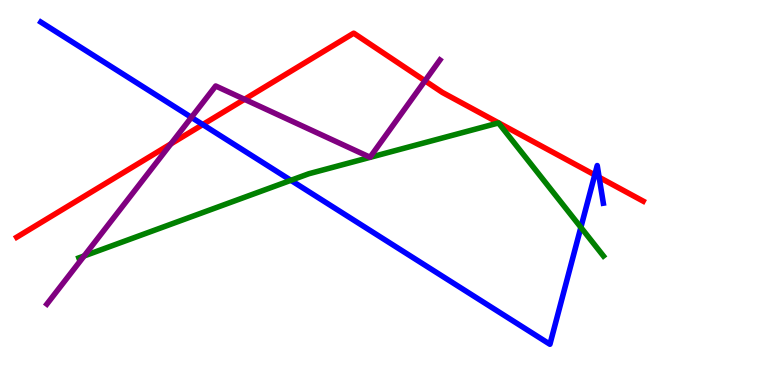[{'lines': ['blue', 'red'], 'intersections': [{'x': 2.62, 'y': 6.76}, {'x': 7.67, 'y': 5.46}, {'x': 7.73, 'y': 5.39}]}, {'lines': ['green', 'red'], 'intersections': []}, {'lines': ['purple', 'red'], 'intersections': [{'x': 2.21, 'y': 6.26}, {'x': 3.15, 'y': 7.42}, {'x': 5.48, 'y': 7.9}]}, {'lines': ['blue', 'green'], 'intersections': [{'x': 3.75, 'y': 5.32}, {'x': 7.5, 'y': 4.09}]}, {'lines': ['blue', 'purple'], 'intersections': [{'x': 2.47, 'y': 6.95}]}, {'lines': ['green', 'purple'], 'intersections': [{'x': 1.09, 'y': 3.35}]}]